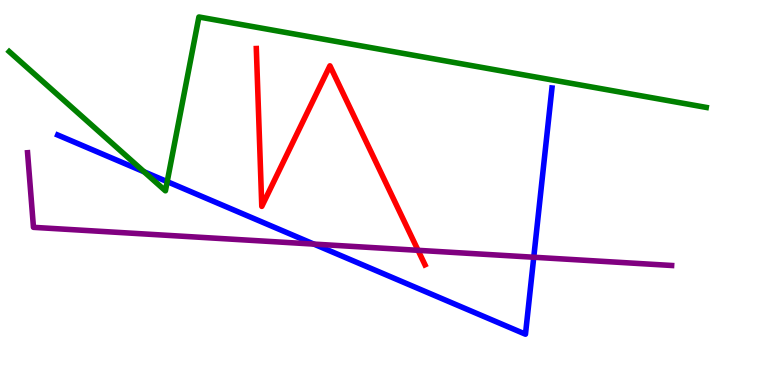[{'lines': ['blue', 'red'], 'intersections': []}, {'lines': ['green', 'red'], 'intersections': []}, {'lines': ['purple', 'red'], 'intersections': [{'x': 5.39, 'y': 3.5}]}, {'lines': ['blue', 'green'], 'intersections': [{'x': 1.86, 'y': 5.54}, {'x': 2.16, 'y': 5.28}]}, {'lines': ['blue', 'purple'], 'intersections': [{'x': 4.05, 'y': 3.66}, {'x': 6.89, 'y': 3.32}]}, {'lines': ['green', 'purple'], 'intersections': []}]